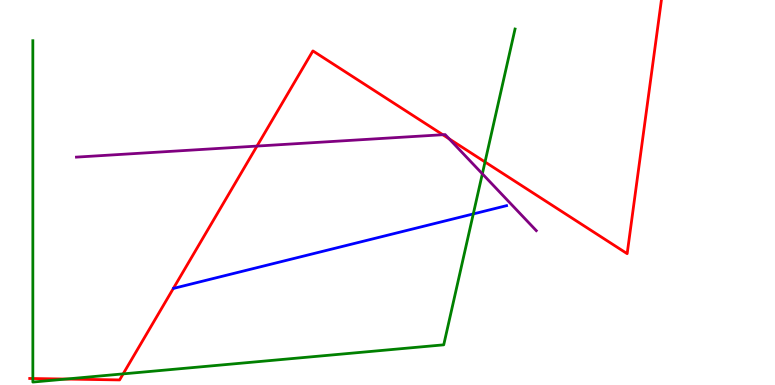[{'lines': ['blue', 'red'], 'intersections': []}, {'lines': ['green', 'red'], 'intersections': [{'x': 0.424, 'y': 0.168}, {'x': 0.852, 'y': 0.154}, {'x': 1.59, 'y': 0.289}, {'x': 6.26, 'y': 5.79}]}, {'lines': ['purple', 'red'], 'intersections': [{'x': 3.32, 'y': 6.21}, {'x': 5.71, 'y': 6.5}, {'x': 5.8, 'y': 6.39}]}, {'lines': ['blue', 'green'], 'intersections': [{'x': 6.11, 'y': 4.44}]}, {'lines': ['blue', 'purple'], 'intersections': []}, {'lines': ['green', 'purple'], 'intersections': [{'x': 6.22, 'y': 5.49}]}]